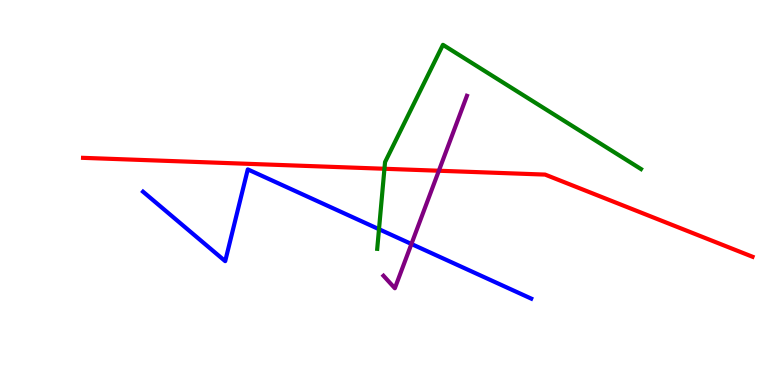[{'lines': ['blue', 'red'], 'intersections': []}, {'lines': ['green', 'red'], 'intersections': [{'x': 4.96, 'y': 5.62}]}, {'lines': ['purple', 'red'], 'intersections': [{'x': 5.66, 'y': 5.57}]}, {'lines': ['blue', 'green'], 'intersections': [{'x': 4.89, 'y': 4.05}]}, {'lines': ['blue', 'purple'], 'intersections': [{'x': 5.31, 'y': 3.66}]}, {'lines': ['green', 'purple'], 'intersections': []}]